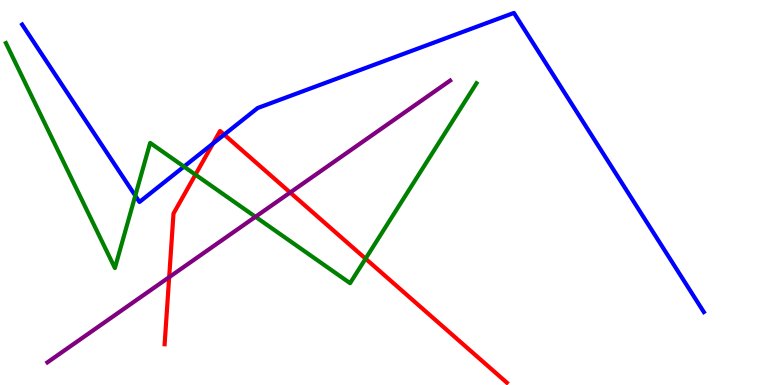[{'lines': ['blue', 'red'], 'intersections': [{'x': 2.75, 'y': 6.27}, {'x': 2.89, 'y': 6.5}]}, {'lines': ['green', 'red'], 'intersections': [{'x': 2.52, 'y': 5.46}, {'x': 4.72, 'y': 3.28}]}, {'lines': ['purple', 'red'], 'intersections': [{'x': 2.18, 'y': 2.8}, {'x': 3.74, 'y': 5.0}]}, {'lines': ['blue', 'green'], 'intersections': [{'x': 1.75, 'y': 4.92}, {'x': 2.37, 'y': 5.67}]}, {'lines': ['blue', 'purple'], 'intersections': []}, {'lines': ['green', 'purple'], 'intersections': [{'x': 3.3, 'y': 4.37}]}]